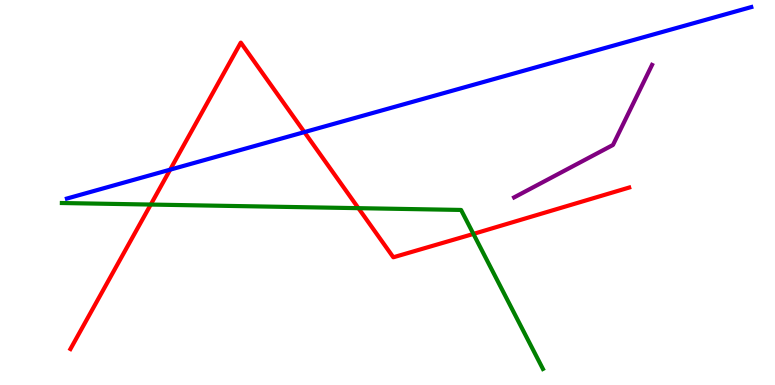[{'lines': ['blue', 'red'], 'intersections': [{'x': 2.2, 'y': 5.59}, {'x': 3.93, 'y': 6.57}]}, {'lines': ['green', 'red'], 'intersections': [{'x': 1.95, 'y': 4.69}, {'x': 4.62, 'y': 4.59}, {'x': 6.11, 'y': 3.92}]}, {'lines': ['purple', 'red'], 'intersections': []}, {'lines': ['blue', 'green'], 'intersections': []}, {'lines': ['blue', 'purple'], 'intersections': []}, {'lines': ['green', 'purple'], 'intersections': []}]